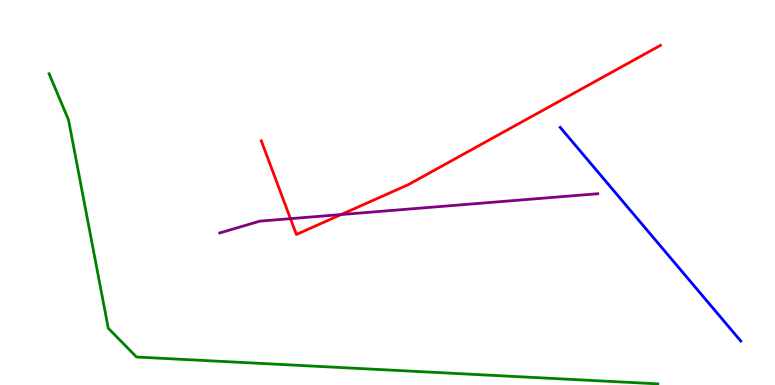[{'lines': ['blue', 'red'], 'intersections': []}, {'lines': ['green', 'red'], 'intersections': []}, {'lines': ['purple', 'red'], 'intersections': [{'x': 3.75, 'y': 4.32}, {'x': 4.4, 'y': 4.43}]}, {'lines': ['blue', 'green'], 'intersections': []}, {'lines': ['blue', 'purple'], 'intersections': []}, {'lines': ['green', 'purple'], 'intersections': []}]